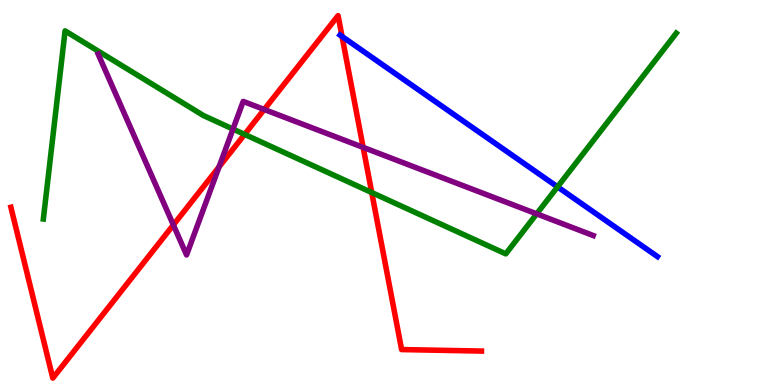[{'lines': ['blue', 'red'], 'intersections': [{'x': 4.41, 'y': 9.05}]}, {'lines': ['green', 'red'], 'intersections': [{'x': 3.16, 'y': 6.51}, {'x': 4.8, 'y': 5.0}]}, {'lines': ['purple', 'red'], 'intersections': [{'x': 2.24, 'y': 4.16}, {'x': 2.83, 'y': 5.67}, {'x': 3.41, 'y': 7.16}, {'x': 4.69, 'y': 6.17}]}, {'lines': ['blue', 'green'], 'intersections': [{'x': 7.19, 'y': 5.15}]}, {'lines': ['blue', 'purple'], 'intersections': []}, {'lines': ['green', 'purple'], 'intersections': [{'x': 3.01, 'y': 6.65}, {'x': 6.92, 'y': 4.45}]}]